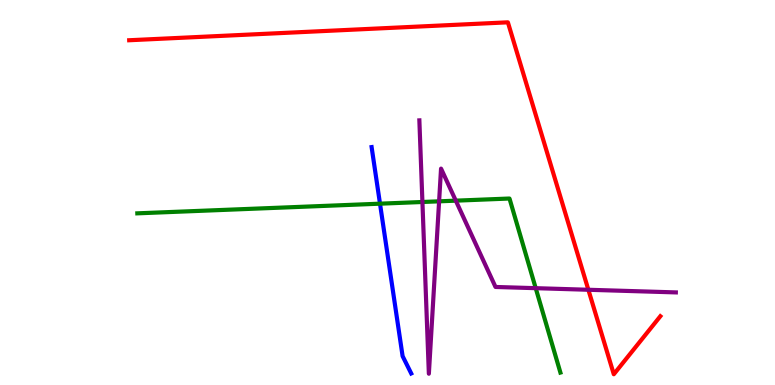[{'lines': ['blue', 'red'], 'intersections': []}, {'lines': ['green', 'red'], 'intersections': []}, {'lines': ['purple', 'red'], 'intersections': [{'x': 7.59, 'y': 2.47}]}, {'lines': ['blue', 'green'], 'intersections': [{'x': 4.9, 'y': 4.71}]}, {'lines': ['blue', 'purple'], 'intersections': []}, {'lines': ['green', 'purple'], 'intersections': [{'x': 5.45, 'y': 4.75}, {'x': 5.67, 'y': 4.77}, {'x': 5.88, 'y': 4.79}, {'x': 6.91, 'y': 2.51}]}]